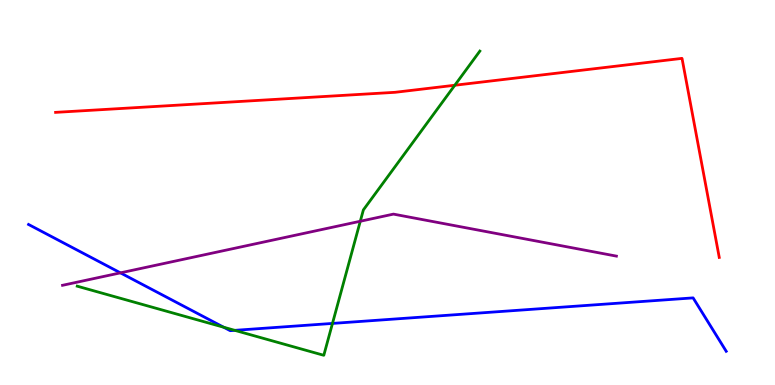[{'lines': ['blue', 'red'], 'intersections': []}, {'lines': ['green', 'red'], 'intersections': [{'x': 5.87, 'y': 7.79}]}, {'lines': ['purple', 'red'], 'intersections': []}, {'lines': ['blue', 'green'], 'intersections': [{'x': 2.89, 'y': 1.5}, {'x': 3.03, 'y': 1.42}, {'x': 4.29, 'y': 1.6}]}, {'lines': ['blue', 'purple'], 'intersections': [{'x': 1.55, 'y': 2.91}]}, {'lines': ['green', 'purple'], 'intersections': [{'x': 4.65, 'y': 4.25}]}]